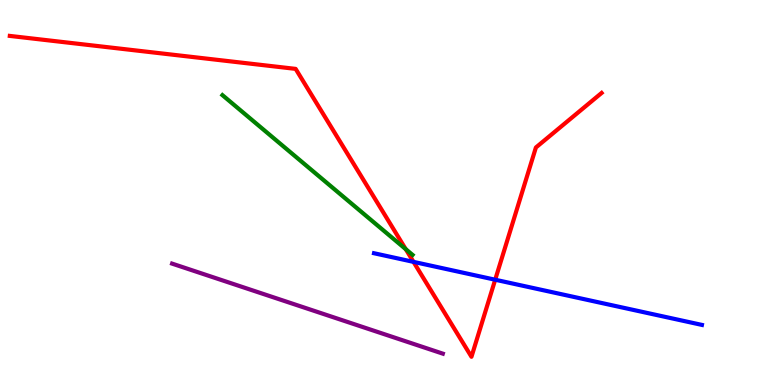[{'lines': ['blue', 'red'], 'intersections': [{'x': 5.34, 'y': 3.2}, {'x': 6.39, 'y': 2.73}]}, {'lines': ['green', 'red'], 'intersections': [{'x': 5.24, 'y': 3.53}]}, {'lines': ['purple', 'red'], 'intersections': []}, {'lines': ['blue', 'green'], 'intersections': []}, {'lines': ['blue', 'purple'], 'intersections': []}, {'lines': ['green', 'purple'], 'intersections': []}]